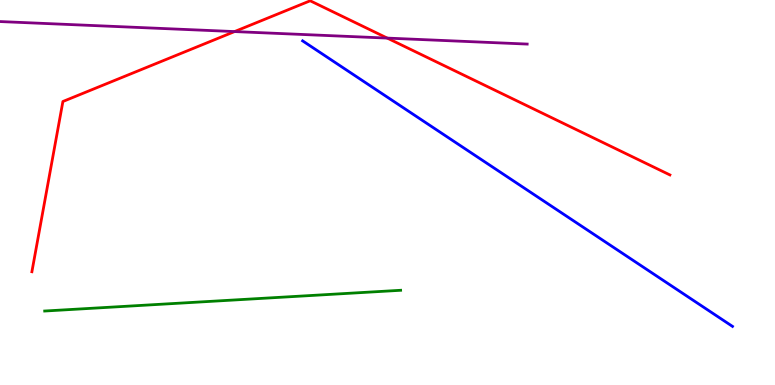[{'lines': ['blue', 'red'], 'intersections': []}, {'lines': ['green', 'red'], 'intersections': []}, {'lines': ['purple', 'red'], 'intersections': [{'x': 3.03, 'y': 9.18}, {'x': 5.0, 'y': 9.01}]}, {'lines': ['blue', 'green'], 'intersections': []}, {'lines': ['blue', 'purple'], 'intersections': []}, {'lines': ['green', 'purple'], 'intersections': []}]